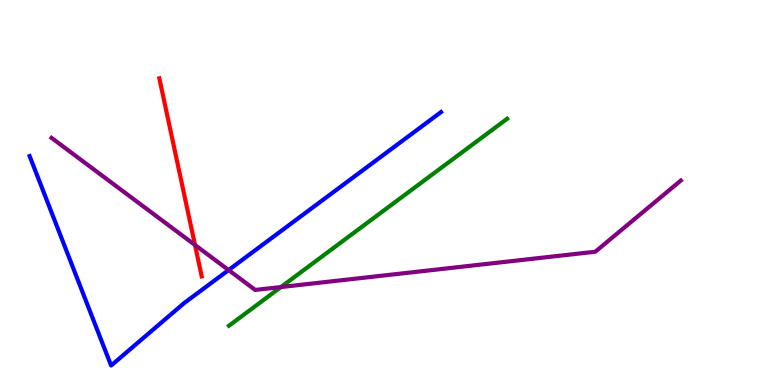[{'lines': ['blue', 'red'], 'intersections': []}, {'lines': ['green', 'red'], 'intersections': []}, {'lines': ['purple', 'red'], 'intersections': [{'x': 2.52, 'y': 3.64}]}, {'lines': ['blue', 'green'], 'intersections': []}, {'lines': ['blue', 'purple'], 'intersections': [{'x': 2.95, 'y': 2.99}]}, {'lines': ['green', 'purple'], 'intersections': [{'x': 3.63, 'y': 2.54}]}]